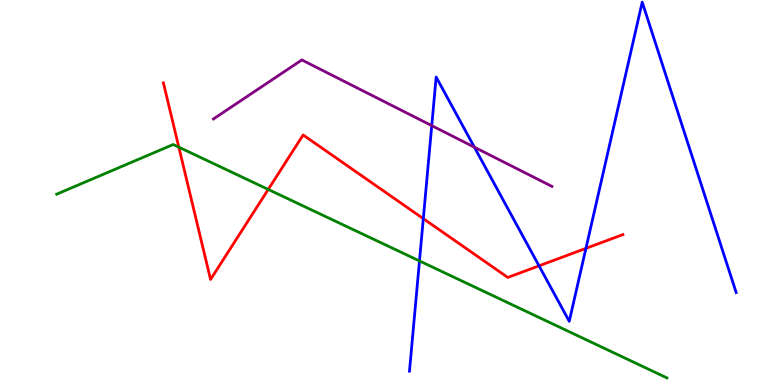[{'lines': ['blue', 'red'], 'intersections': [{'x': 5.46, 'y': 4.32}, {'x': 6.96, 'y': 3.1}, {'x': 7.56, 'y': 3.55}]}, {'lines': ['green', 'red'], 'intersections': [{'x': 2.31, 'y': 6.18}, {'x': 3.46, 'y': 5.08}]}, {'lines': ['purple', 'red'], 'intersections': []}, {'lines': ['blue', 'green'], 'intersections': [{'x': 5.41, 'y': 3.22}]}, {'lines': ['blue', 'purple'], 'intersections': [{'x': 5.57, 'y': 6.74}, {'x': 6.12, 'y': 6.18}]}, {'lines': ['green', 'purple'], 'intersections': []}]